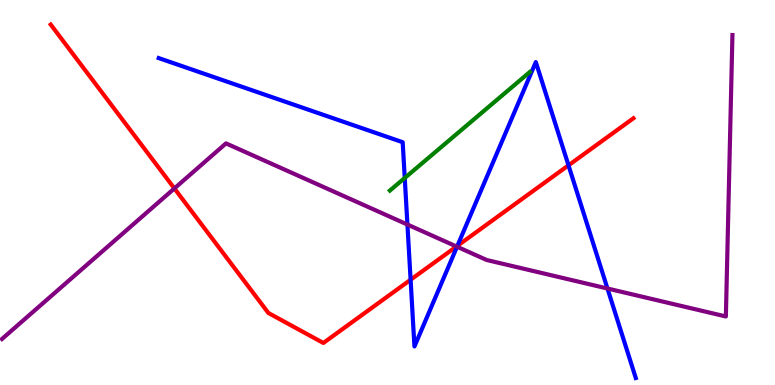[{'lines': ['blue', 'red'], 'intersections': [{'x': 5.3, 'y': 2.73}, {'x': 5.9, 'y': 3.61}, {'x': 7.34, 'y': 5.71}]}, {'lines': ['green', 'red'], 'intersections': []}, {'lines': ['purple', 'red'], 'intersections': [{'x': 2.25, 'y': 5.11}, {'x': 5.89, 'y': 3.6}]}, {'lines': ['blue', 'green'], 'intersections': [{'x': 5.22, 'y': 5.38}]}, {'lines': ['blue', 'purple'], 'intersections': [{'x': 5.26, 'y': 4.17}, {'x': 5.9, 'y': 3.59}, {'x': 7.84, 'y': 2.51}]}, {'lines': ['green', 'purple'], 'intersections': []}]